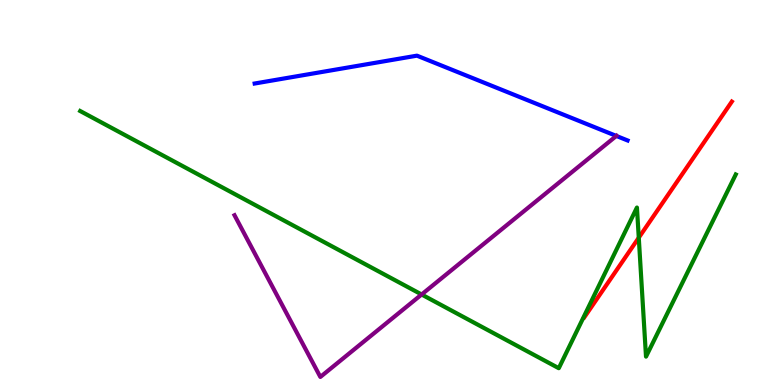[{'lines': ['blue', 'red'], 'intersections': []}, {'lines': ['green', 'red'], 'intersections': [{'x': 8.24, 'y': 3.83}]}, {'lines': ['purple', 'red'], 'intersections': []}, {'lines': ['blue', 'green'], 'intersections': []}, {'lines': ['blue', 'purple'], 'intersections': [{'x': 7.95, 'y': 6.47}]}, {'lines': ['green', 'purple'], 'intersections': [{'x': 5.44, 'y': 2.35}]}]